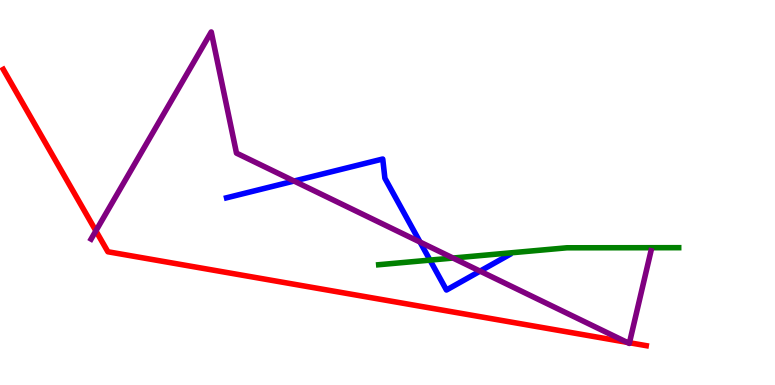[{'lines': ['blue', 'red'], 'intersections': []}, {'lines': ['green', 'red'], 'intersections': []}, {'lines': ['purple', 'red'], 'intersections': [{'x': 1.24, 'y': 4.0}, {'x': 8.09, 'y': 1.11}, {'x': 8.12, 'y': 1.1}]}, {'lines': ['blue', 'green'], 'intersections': [{'x': 5.55, 'y': 3.24}]}, {'lines': ['blue', 'purple'], 'intersections': [{'x': 3.79, 'y': 5.3}, {'x': 5.42, 'y': 3.71}, {'x': 6.19, 'y': 2.96}]}, {'lines': ['green', 'purple'], 'intersections': [{'x': 5.85, 'y': 3.3}]}]